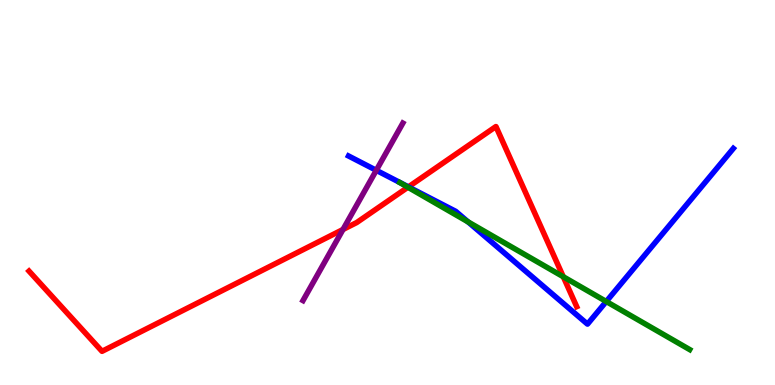[{'lines': ['blue', 'red'], 'intersections': [{'x': 5.27, 'y': 5.15}]}, {'lines': ['green', 'red'], 'intersections': [{'x': 5.26, 'y': 5.14}, {'x': 7.27, 'y': 2.81}]}, {'lines': ['purple', 'red'], 'intersections': [{'x': 4.43, 'y': 4.04}]}, {'lines': ['blue', 'green'], 'intersections': [{'x': 6.04, 'y': 4.24}, {'x': 7.82, 'y': 2.17}]}, {'lines': ['blue', 'purple'], 'intersections': [{'x': 4.86, 'y': 5.58}]}, {'lines': ['green', 'purple'], 'intersections': []}]